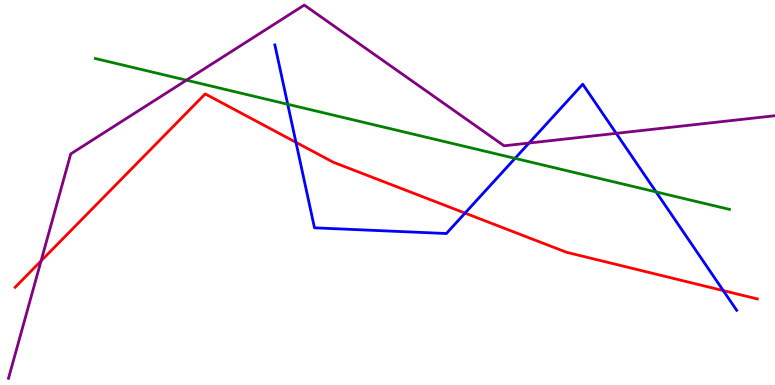[{'lines': ['blue', 'red'], 'intersections': [{'x': 3.82, 'y': 6.3}, {'x': 6.0, 'y': 4.47}, {'x': 9.33, 'y': 2.45}]}, {'lines': ['green', 'red'], 'intersections': []}, {'lines': ['purple', 'red'], 'intersections': [{'x': 0.53, 'y': 3.22}]}, {'lines': ['blue', 'green'], 'intersections': [{'x': 3.71, 'y': 7.29}, {'x': 6.65, 'y': 5.89}, {'x': 8.47, 'y': 5.02}]}, {'lines': ['blue', 'purple'], 'intersections': [{'x': 6.83, 'y': 6.28}, {'x': 7.95, 'y': 6.54}]}, {'lines': ['green', 'purple'], 'intersections': [{'x': 2.41, 'y': 7.92}]}]